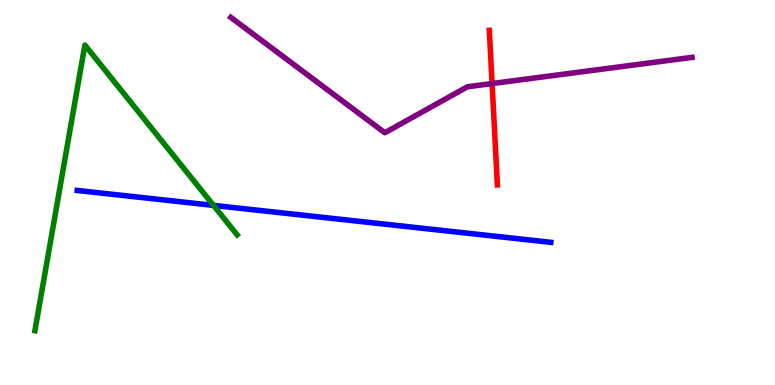[{'lines': ['blue', 'red'], 'intersections': []}, {'lines': ['green', 'red'], 'intersections': []}, {'lines': ['purple', 'red'], 'intersections': [{'x': 6.35, 'y': 7.83}]}, {'lines': ['blue', 'green'], 'intersections': [{'x': 2.75, 'y': 4.67}]}, {'lines': ['blue', 'purple'], 'intersections': []}, {'lines': ['green', 'purple'], 'intersections': []}]